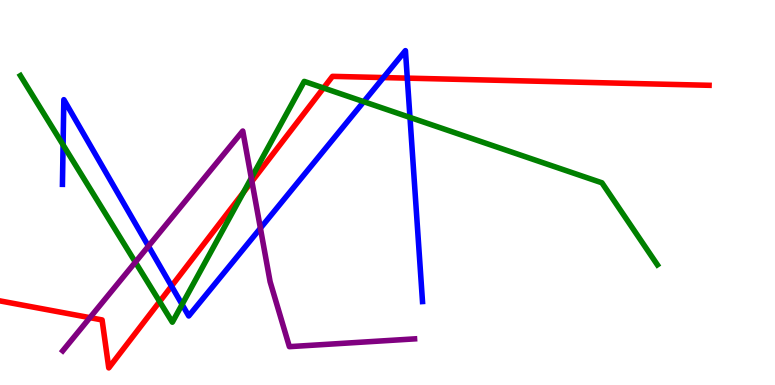[{'lines': ['blue', 'red'], 'intersections': [{'x': 2.21, 'y': 2.57}, {'x': 4.95, 'y': 7.99}, {'x': 5.26, 'y': 7.97}]}, {'lines': ['green', 'red'], 'intersections': [{'x': 2.06, 'y': 2.17}, {'x': 3.14, 'y': 5.0}, {'x': 4.17, 'y': 7.71}]}, {'lines': ['purple', 'red'], 'intersections': [{'x': 1.16, 'y': 1.75}, {'x': 3.25, 'y': 5.29}]}, {'lines': ['blue', 'green'], 'intersections': [{'x': 0.814, 'y': 6.24}, {'x': 2.35, 'y': 2.09}, {'x': 4.69, 'y': 7.36}, {'x': 5.29, 'y': 6.95}]}, {'lines': ['blue', 'purple'], 'intersections': [{'x': 1.92, 'y': 3.61}, {'x': 3.36, 'y': 4.07}]}, {'lines': ['green', 'purple'], 'intersections': [{'x': 1.75, 'y': 3.19}, {'x': 3.24, 'y': 5.38}]}]